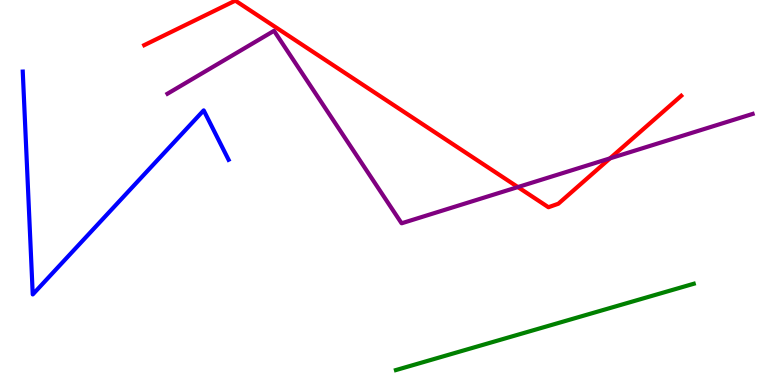[{'lines': ['blue', 'red'], 'intersections': []}, {'lines': ['green', 'red'], 'intersections': []}, {'lines': ['purple', 'red'], 'intersections': [{'x': 6.68, 'y': 5.14}, {'x': 7.87, 'y': 5.89}]}, {'lines': ['blue', 'green'], 'intersections': []}, {'lines': ['blue', 'purple'], 'intersections': []}, {'lines': ['green', 'purple'], 'intersections': []}]